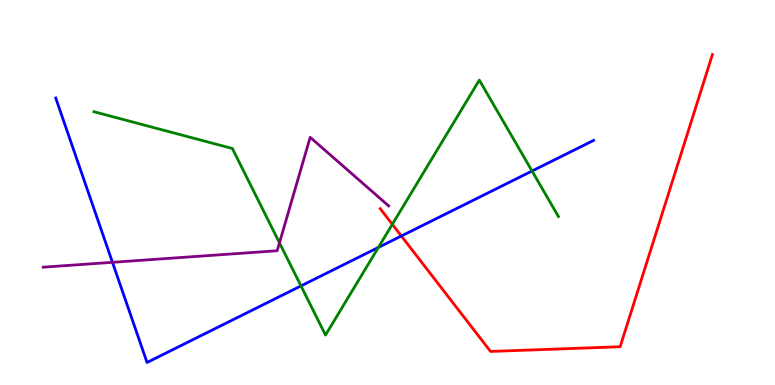[{'lines': ['blue', 'red'], 'intersections': [{'x': 5.18, 'y': 3.87}]}, {'lines': ['green', 'red'], 'intersections': [{'x': 5.06, 'y': 4.17}]}, {'lines': ['purple', 'red'], 'intersections': []}, {'lines': ['blue', 'green'], 'intersections': [{'x': 3.88, 'y': 2.57}, {'x': 4.88, 'y': 3.57}, {'x': 6.87, 'y': 5.56}]}, {'lines': ['blue', 'purple'], 'intersections': [{'x': 1.45, 'y': 3.19}]}, {'lines': ['green', 'purple'], 'intersections': [{'x': 3.61, 'y': 3.69}]}]